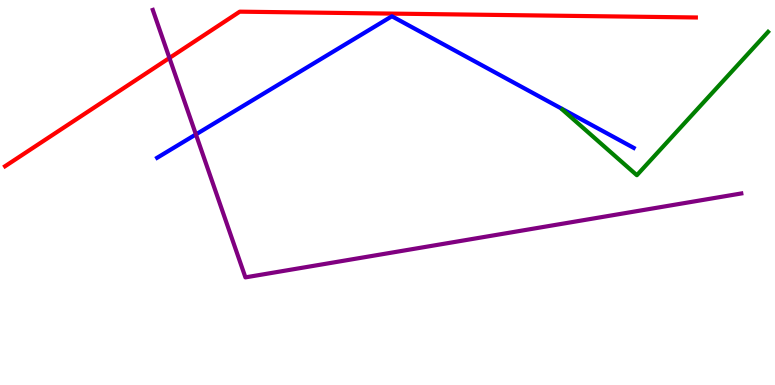[{'lines': ['blue', 'red'], 'intersections': []}, {'lines': ['green', 'red'], 'intersections': []}, {'lines': ['purple', 'red'], 'intersections': [{'x': 2.19, 'y': 8.49}]}, {'lines': ['blue', 'green'], 'intersections': []}, {'lines': ['blue', 'purple'], 'intersections': [{'x': 2.53, 'y': 6.51}]}, {'lines': ['green', 'purple'], 'intersections': []}]